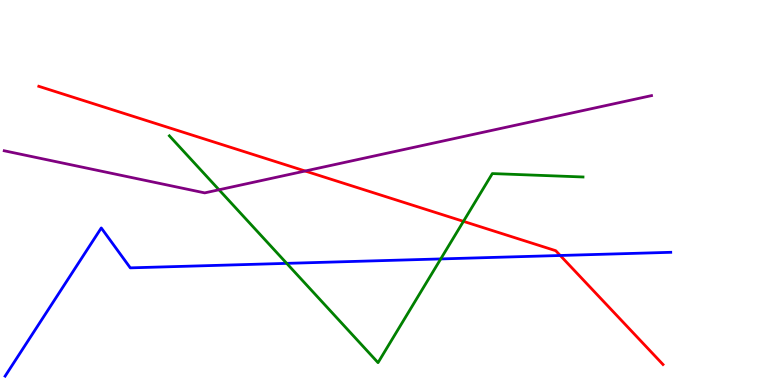[{'lines': ['blue', 'red'], 'intersections': [{'x': 7.23, 'y': 3.36}]}, {'lines': ['green', 'red'], 'intersections': [{'x': 5.98, 'y': 4.25}]}, {'lines': ['purple', 'red'], 'intersections': [{'x': 3.94, 'y': 5.56}]}, {'lines': ['blue', 'green'], 'intersections': [{'x': 3.7, 'y': 3.16}, {'x': 5.69, 'y': 3.27}]}, {'lines': ['blue', 'purple'], 'intersections': []}, {'lines': ['green', 'purple'], 'intersections': [{'x': 2.83, 'y': 5.07}]}]